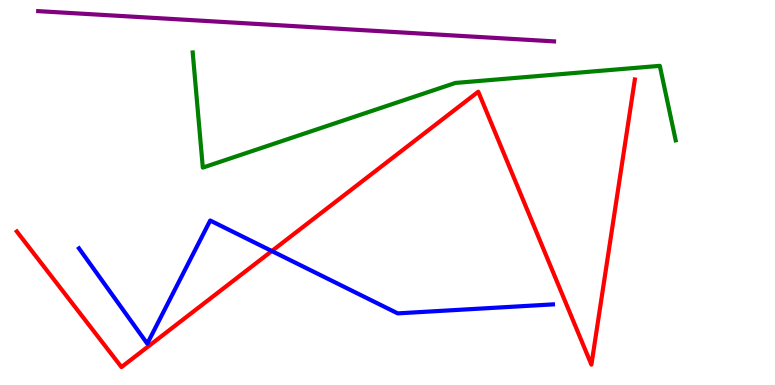[{'lines': ['blue', 'red'], 'intersections': [{'x': 3.51, 'y': 3.48}]}, {'lines': ['green', 'red'], 'intersections': []}, {'lines': ['purple', 'red'], 'intersections': []}, {'lines': ['blue', 'green'], 'intersections': []}, {'lines': ['blue', 'purple'], 'intersections': []}, {'lines': ['green', 'purple'], 'intersections': []}]